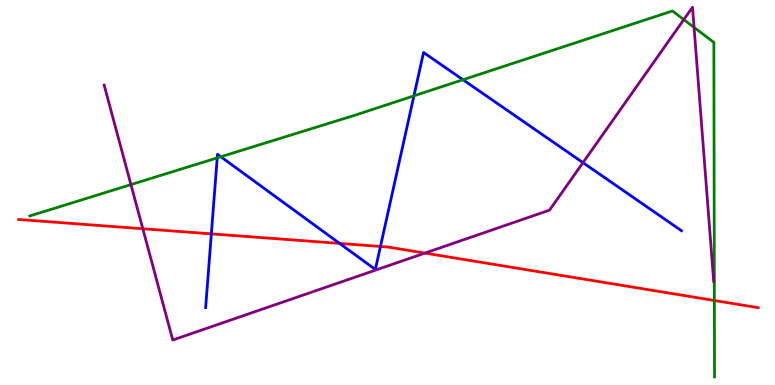[{'lines': ['blue', 'red'], 'intersections': [{'x': 2.73, 'y': 3.93}, {'x': 4.38, 'y': 3.68}, {'x': 4.91, 'y': 3.6}]}, {'lines': ['green', 'red'], 'intersections': [{'x': 9.22, 'y': 2.19}]}, {'lines': ['purple', 'red'], 'intersections': [{'x': 1.84, 'y': 4.06}, {'x': 5.48, 'y': 3.43}]}, {'lines': ['blue', 'green'], 'intersections': [{'x': 2.8, 'y': 5.9}, {'x': 2.85, 'y': 5.93}, {'x': 5.34, 'y': 7.51}, {'x': 5.97, 'y': 7.93}]}, {'lines': ['blue', 'purple'], 'intersections': [{'x': 7.52, 'y': 5.78}]}, {'lines': ['green', 'purple'], 'intersections': [{'x': 1.69, 'y': 5.2}, {'x': 8.82, 'y': 9.49}, {'x': 8.96, 'y': 9.29}]}]